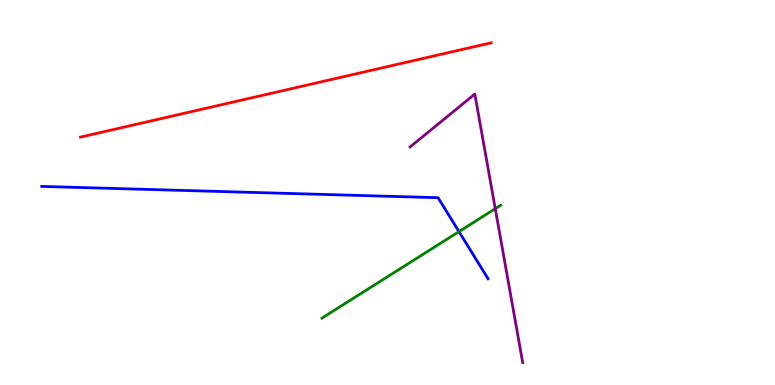[{'lines': ['blue', 'red'], 'intersections': []}, {'lines': ['green', 'red'], 'intersections': []}, {'lines': ['purple', 'red'], 'intersections': []}, {'lines': ['blue', 'green'], 'intersections': [{'x': 5.92, 'y': 3.98}]}, {'lines': ['blue', 'purple'], 'intersections': []}, {'lines': ['green', 'purple'], 'intersections': [{'x': 6.39, 'y': 4.58}]}]